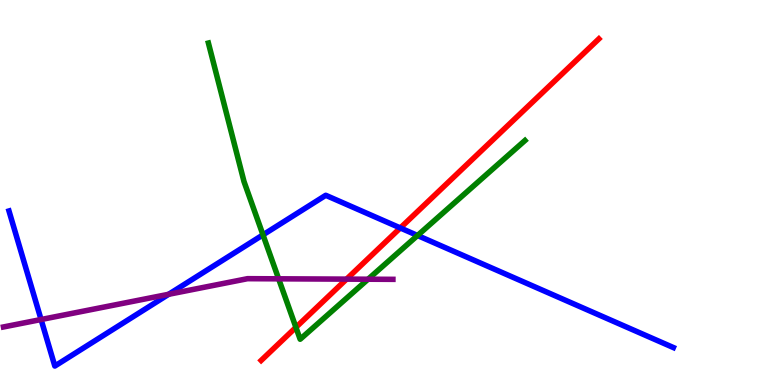[{'lines': ['blue', 'red'], 'intersections': [{'x': 5.17, 'y': 4.08}]}, {'lines': ['green', 'red'], 'intersections': [{'x': 3.82, 'y': 1.5}]}, {'lines': ['purple', 'red'], 'intersections': [{'x': 4.47, 'y': 2.75}]}, {'lines': ['blue', 'green'], 'intersections': [{'x': 3.39, 'y': 3.9}, {'x': 5.39, 'y': 3.88}]}, {'lines': ['blue', 'purple'], 'intersections': [{'x': 0.53, 'y': 1.7}, {'x': 2.18, 'y': 2.36}]}, {'lines': ['green', 'purple'], 'intersections': [{'x': 3.6, 'y': 2.76}, {'x': 4.75, 'y': 2.75}]}]